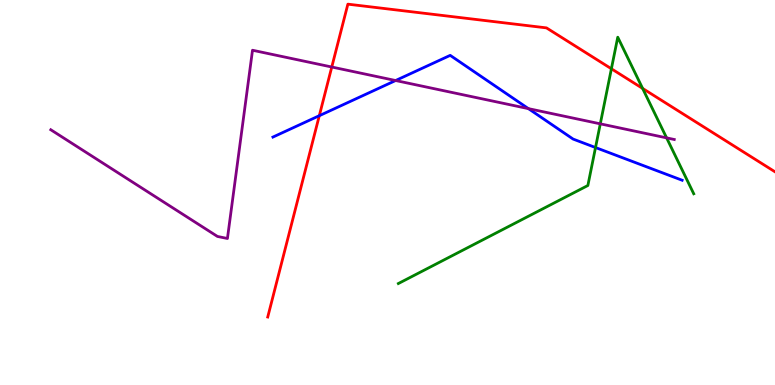[{'lines': ['blue', 'red'], 'intersections': [{'x': 4.12, 'y': 6.99}]}, {'lines': ['green', 'red'], 'intersections': [{'x': 7.89, 'y': 8.21}, {'x': 8.29, 'y': 7.7}]}, {'lines': ['purple', 'red'], 'intersections': [{'x': 4.28, 'y': 8.26}]}, {'lines': ['blue', 'green'], 'intersections': [{'x': 7.68, 'y': 6.17}]}, {'lines': ['blue', 'purple'], 'intersections': [{'x': 5.1, 'y': 7.91}, {'x': 6.82, 'y': 7.18}]}, {'lines': ['green', 'purple'], 'intersections': [{'x': 7.75, 'y': 6.78}, {'x': 8.6, 'y': 6.42}]}]